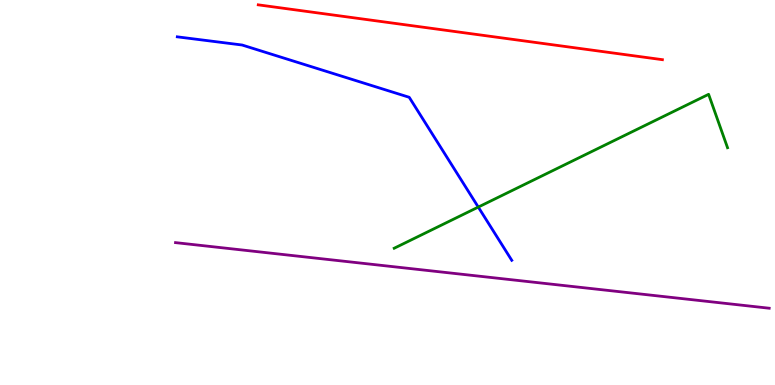[{'lines': ['blue', 'red'], 'intersections': []}, {'lines': ['green', 'red'], 'intersections': []}, {'lines': ['purple', 'red'], 'intersections': []}, {'lines': ['blue', 'green'], 'intersections': [{'x': 6.17, 'y': 4.62}]}, {'lines': ['blue', 'purple'], 'intersections': []}, {'lines': ['green', 'purple'], 'intersections': []}]